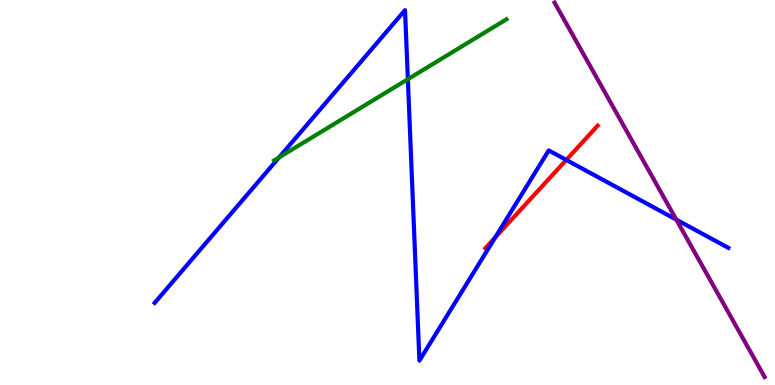[{'lines': ['blue', 'red'], 'intersections': [{'x': 6.39, 'y': 3.83}, {'x': 7.31, 'y': 5.85}]}, {'lines': ['green', 'red'], 'intersections': []}, {'lines': ['purple', 'red'], 'intersections': []}, {'lines': ['blue', 'green'], 'intersections': [{'x': 3.6, 'y': 5.91}, {'x': 5.26, 'y': 7.94}]}, {'lines': ['blue', 'purple'], 'intersections': [{'x': 8.73, 'y': 4.29}]}, {'lines': ['green', 'purple'], 'intersections': []}]